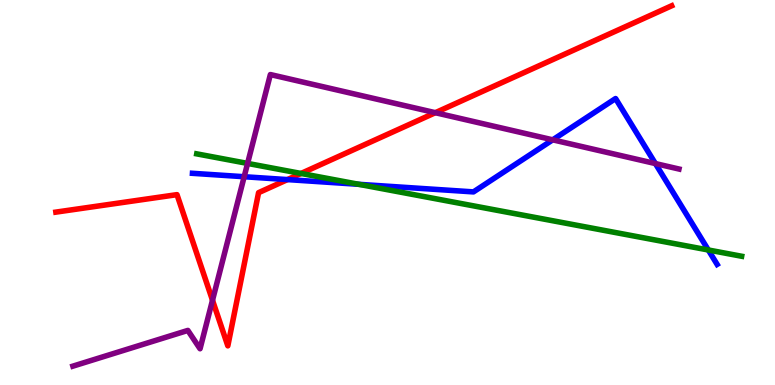[{'lines': ['blue', 'red'], 'intersections': [{'x': 3.71, 'y': 5.34}]}, {'lines': ['green', 'red'], 'intersections': [{'x': 3.88, 'y': 5.49}]}, {'lines': ['purple', 'red'], 'intersections': [{'x': 2.74, 'y': 2.2}, {'x': 5.62, 'y': 7.07}]}, {'lines': ['blue', 'green'], 'intersections': [{'x': 4.63, 'y': 5.21}, {'x': 9.14, 'y': 3.51}]}, {'lines': ['blue', 'purple'], 'intersections': [{'x': 3.15, 'y': 5.41}, {'x': 7.13, 'y': 6.37}, {'x': 8.46, 'y': 5.75}]}, {'lines': ['green', 'purple'], 'intersections': [{'x': 3.19, 'y': 5.76}]}]